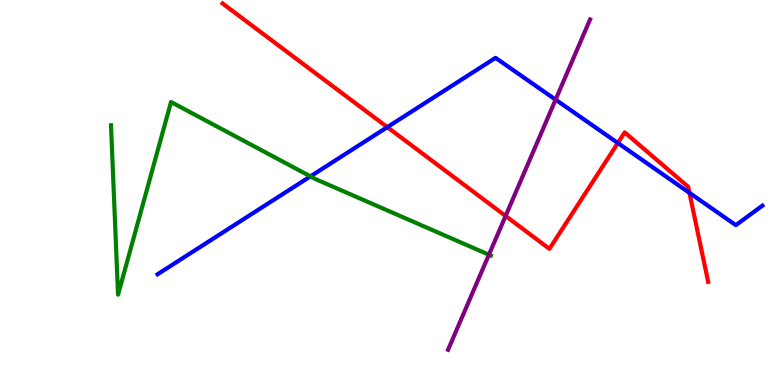[{'lines': ['blue', 'red'], 'intersections': [{'x': 5.0, 'y': 6.7}, {'x': 7.97, 'y': 6.29}, {'x': 8.9, 'y': 4.99}]}, {'lines': ['green', 'red'], 'intersections': []}, {'lines': ['purple', 'red'], 'intersections': [{'x': 6.52, 'y': 4.39}]}, {'lines': ['blue', 'green'], 'intersections': [{'x': 4.01, 'y': 5.42}]}, {'lines': ['blue', 'purple'], 'intersections': [{'x': 7.17, 'y': 7.41}]}, {'lines': ['green', 'purple'], 'intersections': [{'x': 6.31, 'y': 3.38}]}]